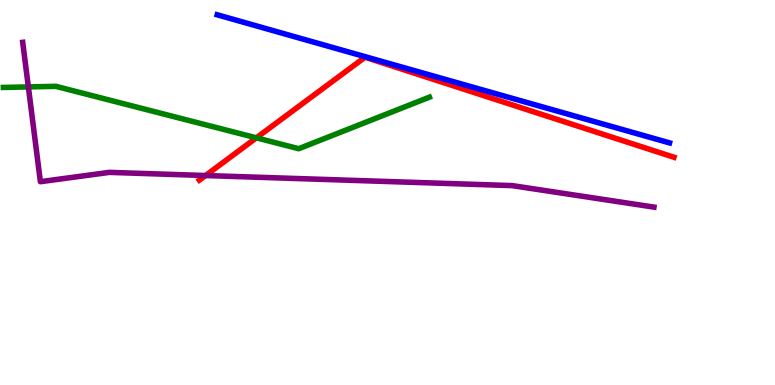[{'lines': ['blue', 'red'], 'intersections': []}, {'lines': ['green', 'red'], 'intersections': [{'x': 3.31, 'y': 6.42}]}, {'lines': ['purple', 'red'], 'intersections': [{'x': 2.65, 'y': 5.44}]}, {'lines': ['blue', 'green'], 'intersections': []}, {'lines': ['blue', 'purple'], 'intersections': []}, {'lines': ['green', 'purple'], 'intersections': [{'x': 0.366, 'y': 7.74}]}]